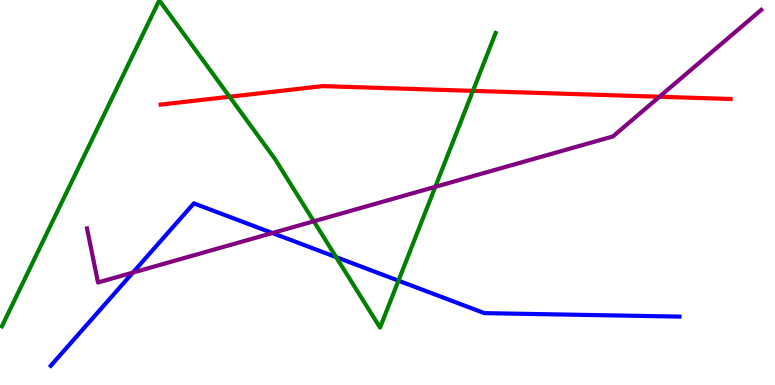[{'lines': ['blue', 'red'], 'intersections': []}, {'lines': ['green', 'red'], 'intersections': [{'x': 2.96, 'y': 7.49}, {'x': 6.1, 'y': 7.64}]}, {'lines': ['purple', 'red'], 'intersections': [{'x': 8.51, 'y': 7.49}]}, {'lines': ['blue', 'green'], 'intersections': [{'x': 4.34, 'y': 3.32}, {'x': 5.14, 'y': 2.71}]}, {'lines': ['blue', 'purple'], 'intersections': [{'x': 1.71, 'y': 2.92}, {'x': 3.51, 'y': 3.95}]}, {'lines': ['green', 'purple'], 'intersections': [{'x': 4.05, 'y': 4.25}, {'x': 5.62, 'y': 5.15}]}]